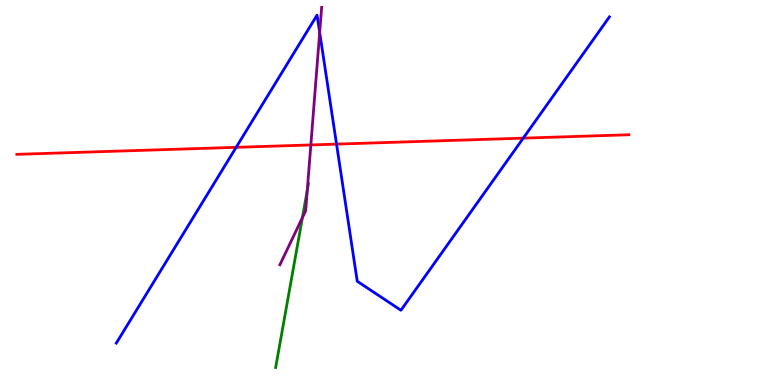[{'lines': ['blue', 'red'], 'intersections': [{'x': 3.05, 'y': 6.17}, {'x': 4.34, 'y': 6.26}, {'x': 6.75, 'y': 6.41}]}, {'lines': ['green', 'red'], 'intersections': []}, {'lines': ['purple', 'red'], 'intersections': [{'x': 4.01, 'y': 6.24}]}, {'lines': ['blue', 'green'], 'intersections': []}, {'lines': ['blue', 'purple'], 'intersections': [{'x': 4.12, 'y': 9.16}]}, {'lines': ['green', 'purple'], 'intersections': [{'x': 3.9, 'y': 4.35}, {'x': 3.96, 'y': 5.05}]}]